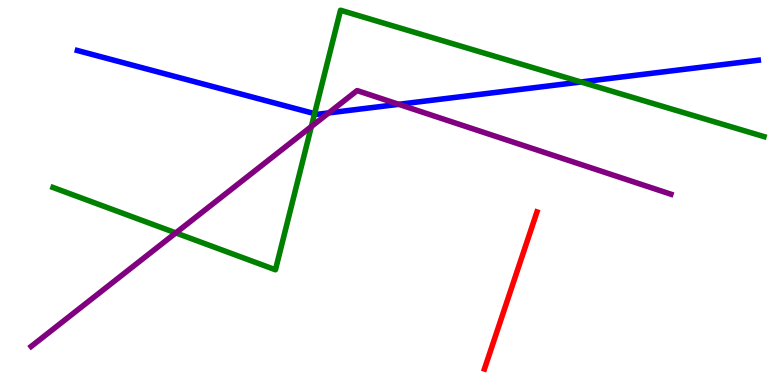[{'lines': ['blue', 'red'], 'intersections': []}, {'lines': ['green', 'red'], 'intersections': []}, {'lines': ['purple', 'red'], 'intersections': []}, {'lines': ['blue', 'green'], 'intersections': [{'x': 4.06, 'y': 7.05}, {'x': 7.5, 'y': 7.87}]}, {'lines': ['blue', 'purple'], 'intersections': [{'x': 4.24, 'y': 7.07}, {'x': 5.14, 'y': 7.29}]}, {'lines': ['green', 'purple'], 'intersections': [{'x': 2.27, 'y': 3.95}, {'x': 4.02, 'y': 6.71}]}]